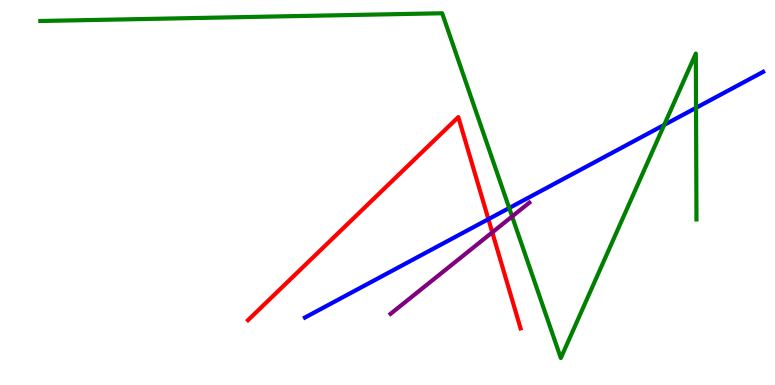[{'lines': ['blue', 'red'], 'intersections': [{'x': 6.3, 'y': 4.31}]}, {'lines': ['green', 'red'], 'intersections': []}, {'lines': ['purple', 'red'], 'intersections': [{'x': 6.35, 'y': 3.96}]}, {'lines': ['blue', 'green'], 'intersections': [{'x': 6.57, 'y': 4.6}, {'x': 8.57, 'y': 6.76}, {'x': 8.98, 'y': 7.2}]}, {'lines': ['blue', 'purple'], 'intersections': []}, {'lines': ['green', 'purple'], 'intersections': [{'x': 6.61, 'y': 4.38}]}]